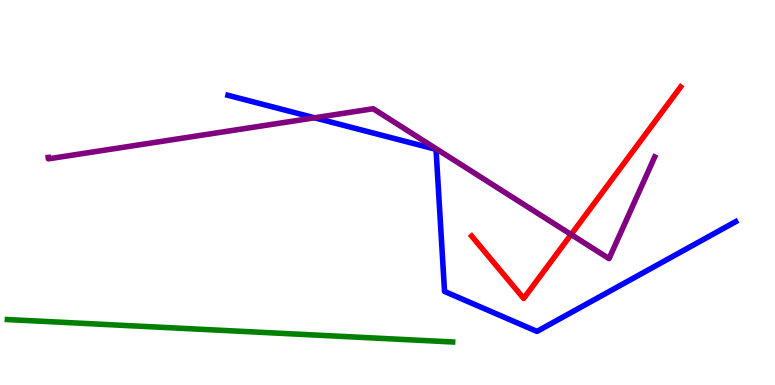[{'lines': ['blue', 'red'], 'intersections': []}, {'lines': ['green', 'red'], 'intersections': []}, {'lines': ['purple', 'red'], 'intersections': [{'x': 7.37, 'y': 3.91}]}, {'lines': ['blue', 'green'], 'intersections': []}, {'lines': ['blue', 'purple'], 'intersections': [{'x': 4.06, 'y': 6.94}]}, {'lines': ['green', 'purple'], 'intersections': []}]